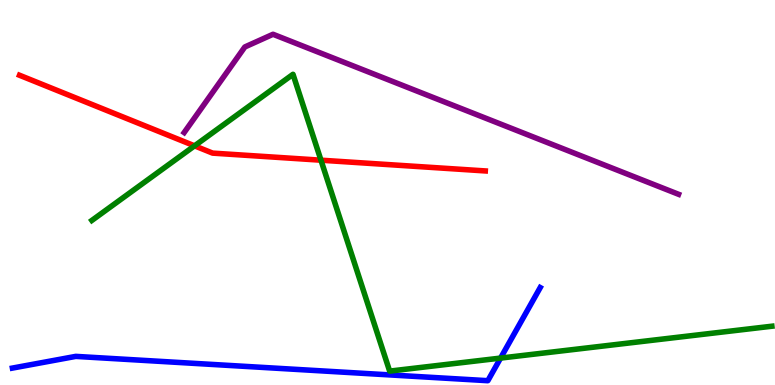[{'lines': ['blue', 'red'], 'intersections': []}, {'lines': ['green', 'red'], 'intersections': [{'x': 2.51, 'y': 6.21}, {'x': 4.14, 'y': 5.84}]}, {'lines': ['purple', 'red'], 'intersections': []}, {'lines': ['blue', 'green'], 'intersections': [{'x': 6.46, 'y': 0.699}]}, {'lines': ['blue', 'purple'], 'intersections': []}, {'lines': ['green', 'purple'], 'intersections': []}]